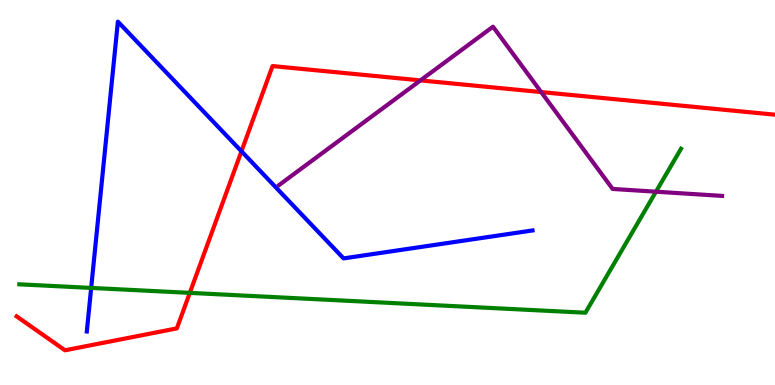[{'lines': ['blue', 'red'], 'intersections': [{'x': 3.12, 'y': 6.07}]}, {'lines': ['green', 'red'], 'intersections': [{'x': 2.45, 'y': 2.39}]}, {'lines': ['purple', 'red'], 'intersections': [{'x': 5.43, 'y': 7.91}, {'x': 6.98, 'y': 7.61}]}, {'lines': ['blue', 'green'], 'intersections': [{'x': 1.18, 'y': 2.52}]}, {'lines': ['blue', 'purple'], 'intersections': []}, {'lines': ['green', 'purple'], 'intersections': [{'x': 8.46, 'y': 5.02}]}]